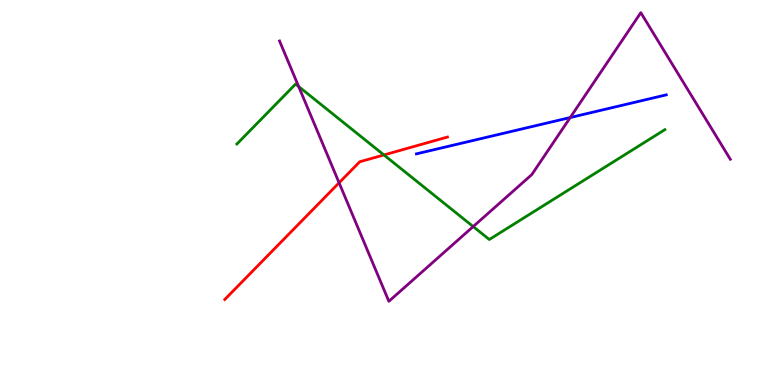[{'lines': ['blue', 'red'], 'intersections': []}, {'lines': ['green', 'red'], 'intersections': [{'x': 4.95, 'y': 5.98}]}, {'lines': ['purple', 'red'], 'intersections': [{'x': 4.38, 'y': 5.25}]}, {'lines': ['blue', 'green'], 'intersections': []}, {'lines': ['blue', 'purple'], 'intersections': [{'x': 7.36, 'y': 6.95}]}, {'lines': ['green', 'purple'], 'intersections': [{'x': 3.85, 'y': 7.75}, {'x': 6.11, 'y': 4.12}]}]